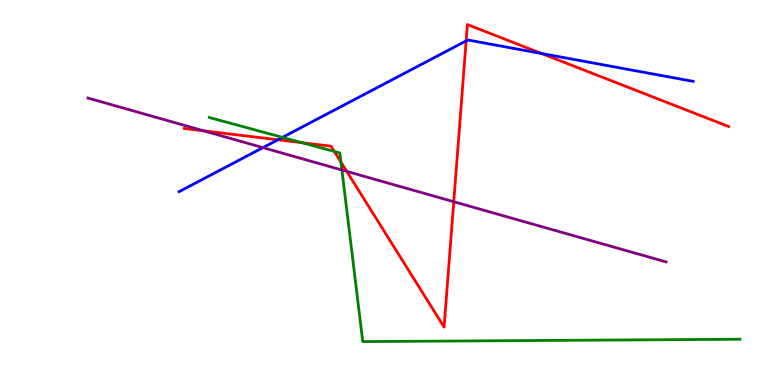[{'lines': ['blue', 'red'], 'intersections': [{'x': 3.59, 'y': 6.37}, {'x': 6.01, 'y': 8.94}, {'x': 6.99, 'y': 8.61}]}, {'lines': ['green', 'red'], 'intersections': [{'x': 3.9, 'y': 6.29}, {'x': 4.31, 'y': 6.07}, {'x': 4.4, 'y': 5.79}]}, {'lines': ['purple', 'red'], 'intersections': [{'x': 2.63, 'y': 6.6}, {'x': 4.47, 'y': 5.55}, {'x': 5.85, 'y': 4.76}]}, {'lines': ['blue', 'green'], 'intersections': [{'x': 3.64, 'y': 6.43}]}, {'lines': ['blue', 'purple'], 'intersections': [{'x': 3.39, 'y': 6.17}]}, {'lines': ['green', 'purple'], 'intersections': [{'x': 4.41, 'y': 5.58}]}]